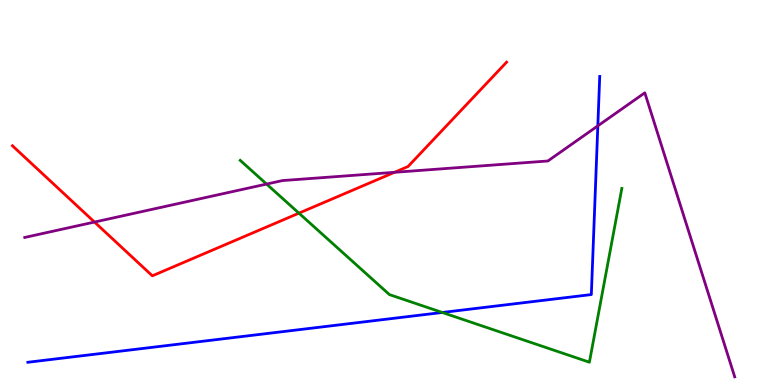[{'lines': ['blue', 'red'], 'intersections': []}, {'lines': ['green', 'red'], 'intersections': [{'x': 3.86, 'y': 4.46}]}, {'lines': ['purple', 'red'], 'intersections': [{'x': 1.22, 'y': 4.23}, {'x': 5.09, 'y': 5.52}]}, {'lines': ['blue', 'green'], 'intersections': [{'x': 5.71, 'y': 1.88}]}, {'lines': ['blue', 'purple'], 'intersections': [{'x': 7.71, 'y': 6.73}]}, {'lines': ['green', 'purple'], 'intersections': [{'x': 3.44, 'y': 5.22}]}]